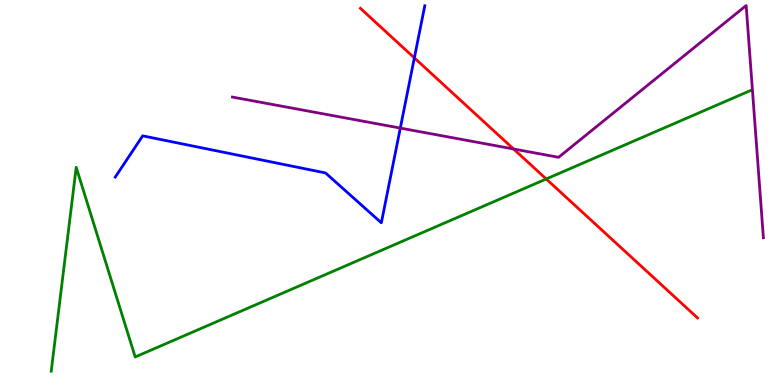[{'lines': ['blue', 'red'], 'intersections': [{'x': 5.35, 'y': 8.5}]}, {'lines': ['green', 'red'], 'intersections': [{'x': 7.05, 'y': 5.35}]}, {'lines': ['purple', 'red'], 'intersections': [{'x': 6.63, 'y': 6.13}]}, {'lines': ['blue', 'green'], 'intersections': []}, {'lines': ['blue', 'purple'], 'intersections': [{'x': 5.17, 'y': 6.67}]}, {'lines': ['green', 'purple'], 'intersections': []}]